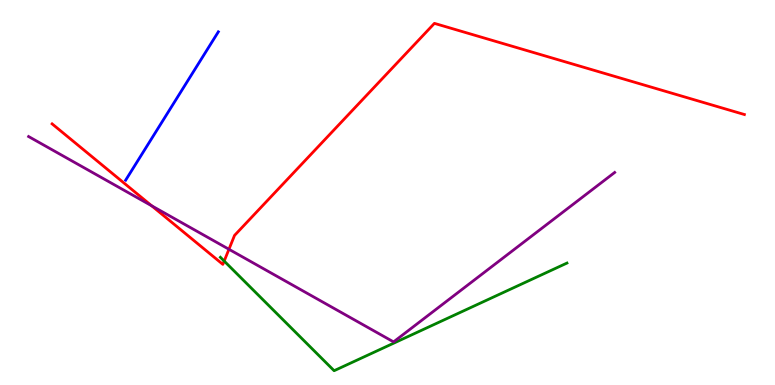[{'lines': ['blue', 'red'], 'intersections': []}, {'lines': ['green', 'red'], 'intersections': [{'x': 2.89, 'y': 3.22}]}, {'lines': ['purple', 'red'], 'intersections': [{'x': 1.96, 'y': 4.66}, {'x': 2.95, 'y': 3.53}]}, {'lines': ['blue', 'green'], 'intersections': []}, {'lines': ['blue', 'purple'], 'intersections': []}, {'lines': ['green', 'purple'], 'intersections': []}]